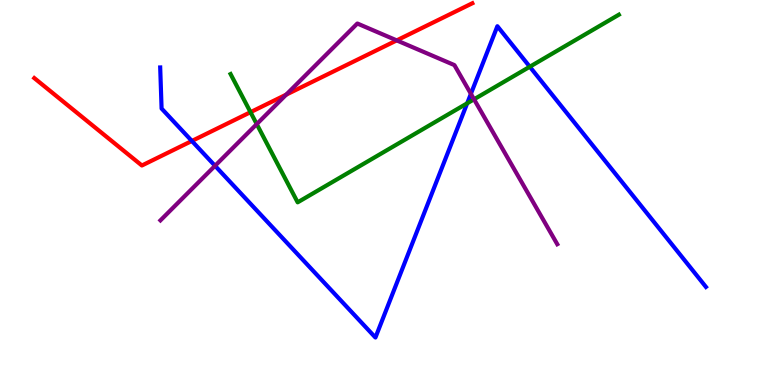[{'lines': ['blue', 'red'], 'intersections': [{'x': 2.48, 'y': 6.34}]}, {'lines': ['green', 'red'], 'intersections': [{'x': 3.23, 'y': 7.09}]}, {'lines': ['purple', 'red'], 'intersections': [{'x': 3.69, 'y': 7.54}, {'x': 5.12, 'y': 8.95}]}, {'lines': ['blue', 'green'], 'intersections': [{'x': 6.03, 'y': 7.32}, {'x': 6.84, 'y': 8.27}]}, {'lines': ['blue', 'purple'], 'intersections': [{'x': 2.77, 'y': 5.69}, {'x': 6.08, 'y': 7.56}]}, {'lines': ['green', 'purple'], 'intersections': [{'x': 3.31, 'y': 6.78}, {'x': 6.12, 'y': 7.42}]}]